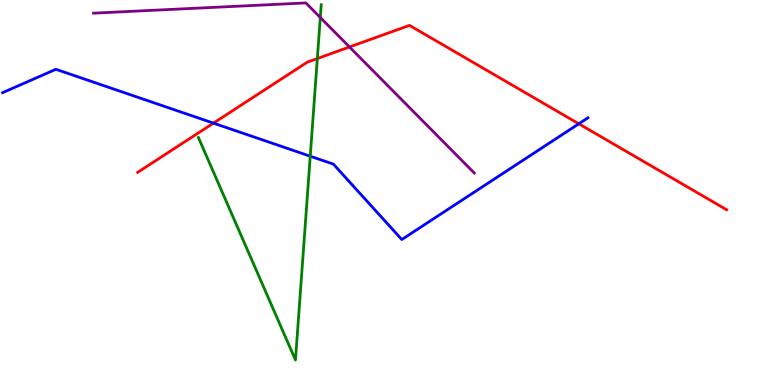[{'lines': ['blue', 'red'], 'intersections': [{'x': 2.75, 'y': 6.8}, {'x': 7.47, 'y': 6.78}]}, {'lines': ['green', 'red'], 'intersections': [{'x': 4.09, 'y': 8.48}]}, {'lines': ['purple', 'red'], 'intersections': [{'x': 4.51, 'y': 8.78}]}, {'lines': ['blue', 'green'], 'intersections': [{'x': 4.0, 'y': 5.94}]}, {'lines': ['blue', 'purple'], 'intersections': []}, {'lines': ['green', 'purple'], 'intersections': [{'x': 4.13, 'y': 9.55}]}]